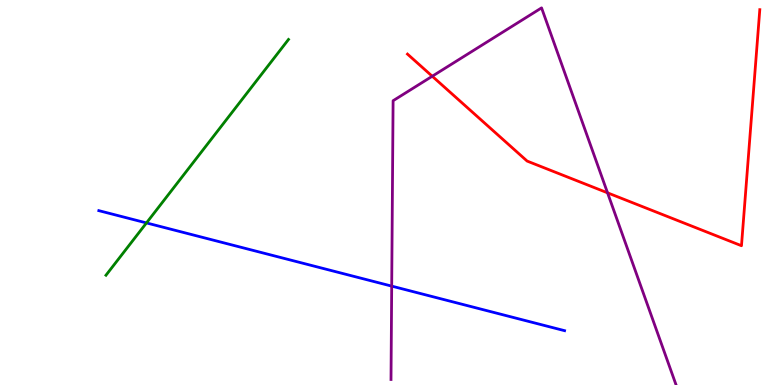[{'lines': ['blue', 'red'], 'intersections': []}, {'lines': ['green', 'red'], 'intersections': []}, {'lines': ['purple', 'red'], 'intersections': [{'x': 5.58, 'y': 8.02}, {'x': 7.84, 'y': 4.99}]}, {'lines': ['blue', 'green'], 'intersections': [{'x': 1.89, 'y': 4.21}]}, {'lines': ['blue', 'purple'], 'intersections': [{'x': 5.05, 'y': 2.57}]}, {'lines': ['green', 'purple'], 'intersections': []}]